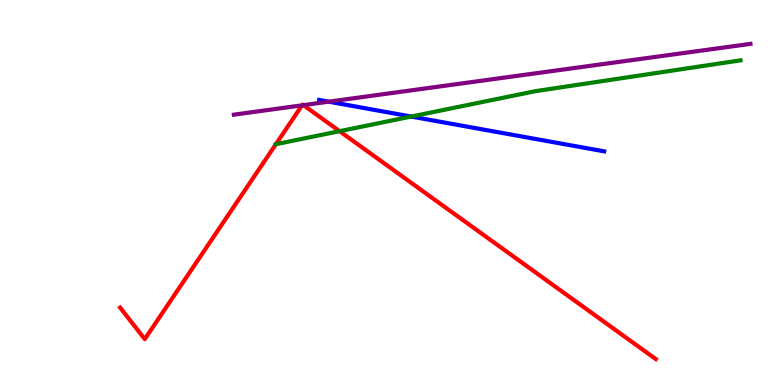[{'lines': ['blue', 'red'], 'intersections': []}, {'lines': ['green', 'red'], 'intersections': [{'x': 3.56, 'y': 6.25}, {'x': 4.38, 'y': 6.59}]}, {'lines': ['purple', 'red'], 'intersections': [{'x': 3.9, 'y': 7.26}, {'x': 3.92, 'y': 7.27}]}, {'lines': ['blue', 'green'], 'intersections': [{'x': 5.31, 'y': 6.97}]}, {'lines': ['blue', 'purple'], 'intersections': [{'x': 4.24, 'y': 7.36}]}, {'lines': ['green', 'purple'], 'intersections': []}]